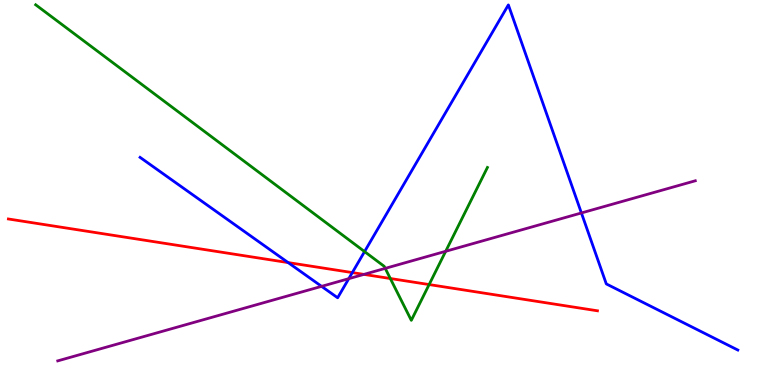[{'lines': ['blue', 'red'], 'intersections': [{'x': 3.72, 'y': 3.18}, {'x': 4.55, 'y': 2.92}]}, {'lines': ['green', 'red'], 'intersections': [{'x': 5.04, 'y': 2.77}, {'x': 5.54, 'y': 2.61}]}, {'lines': ['purple', 'red'], 'intersections': [{'x': 4.7, 'y': 2.87}]}, {'lines': ['blue', 'green'], 'intersections': [{'x': 4.7, 'y': 3.47}]}, {'lines': ['blue', 'purple'], 'intersections': [{'x': 4.15, 'y': 2.56}, {'x': 4.5, 'y': 2.76}, {'x': 7.5, 'y': 4.47}]}, {'lines': ['green', 'purple'], 'intersections': [{'x': 4.97, 'y': 3.03}, {'x': 5.75, 'y': 3.47}]}]